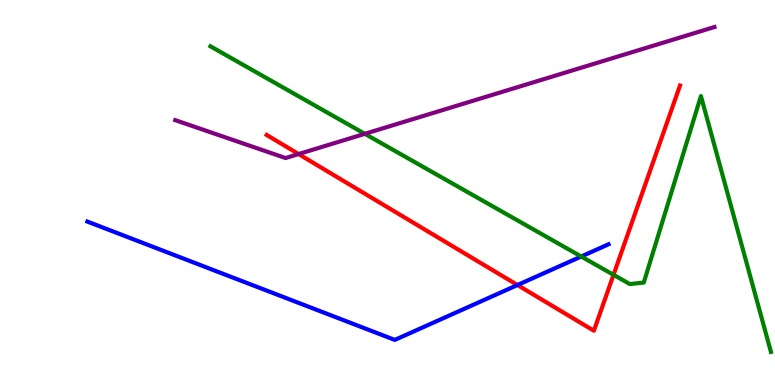[{'lines': ['blue', 'red'], 'intersections': [{'x': 6.68, 'y': 2.6}]}, {'lines': ['green', 'red'], 'intersections': [{'x': 7.92, 'y': 2.86}]}, {'lines': ['purple', 'red'], 'intersections': [{'x': 3.85, 'y': 6.0}]}, {'lines': ['blue', 'green'], 'intersections': [{'x': 7.5, 'y': 3.34}]}, {'lines': ['blue', 'purple'], 'intersections': []}, {'lines': ['green', 'purple'], 'intersections': [{'x': 4.71, 'y': 6.52}]}]